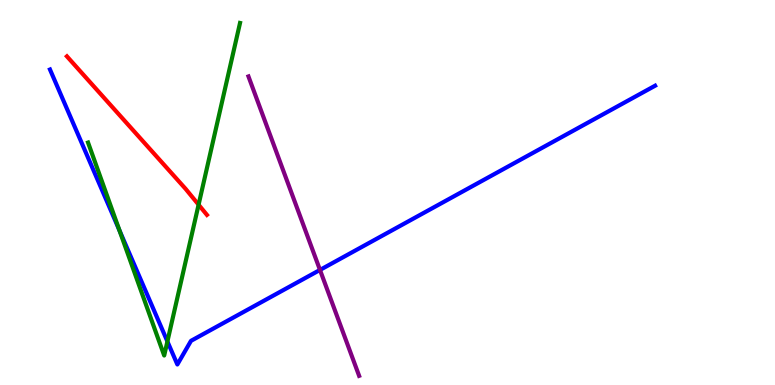[{'lines': ['blue', 'red'], 'intersections': []}, {'lines': ['green', 'red'], 'intersections': [{'x': 2.56, 'y': 4.68}]}, {'lines': ['purple', 'red'], 'intersections': []}, {'lines': ['blue', 'green'], 'intersections': [{'x': 1.54, 'y': 4.02}, {'x': 2.16, 'y': 1.13}]}, {'lines': ['blue', 'purple'], 'intersections': [{'x': 4.13, 'y': 2.99}]}, {'lines': ['green', 'purple'], 'intersections': []}]